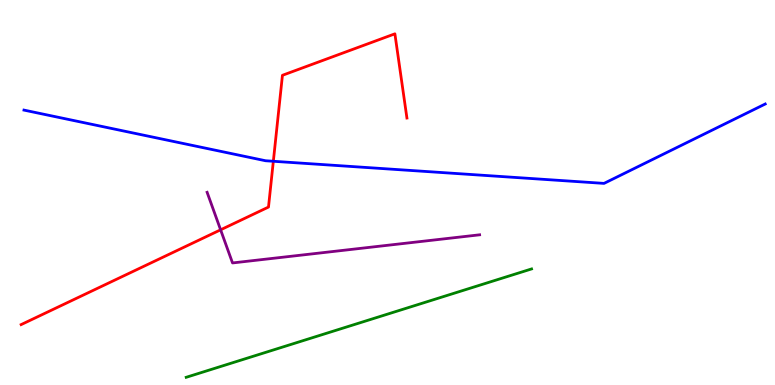[{'lines': ['blue', 'red'], 'intersections': [{'x': 3.53, 'y': 5.81}]}, {'lines': ['green', 'red'], 'intersections': []}, {'lines': ['purple', 'red'], 'intersections': [{'x': 2.85, 'y': 4.03}]}, {'lines': ['blue', 'green'], 'intersections': []}, {'lines': ['blue', 'purple'], 'intersections': []}, {'lines': ['green', 'purple'], 'intersections': []}]